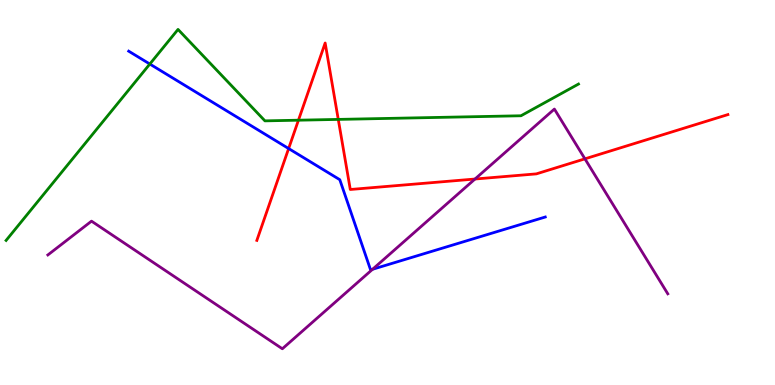[{'lines': ['blue', 'red'], 'intersections': [{'x': 3.72, 'y': 6.14}]}, {'lines': ['green', 'red'], 'intersections': [{'x': 3.85, 'y': 6.88}, {'x': 4.36, 'y': 6.9}]}, {'lines': ['purple', 'red'], 'intersections': [{'x': 6.13, 'y': 5.35}, {'x': 7.55, 'y': 5.87}]}, {'lines': ['blue', 'green'], 'intersections': [{'x': 1.93, 'y': 8.34}]}, {'lines': ['blue', 'purple'], 'intersections': [{'x': 4.81, 'y': 3.01}]}, {'lines': ['green', 'purple'], 'intersections': []}]